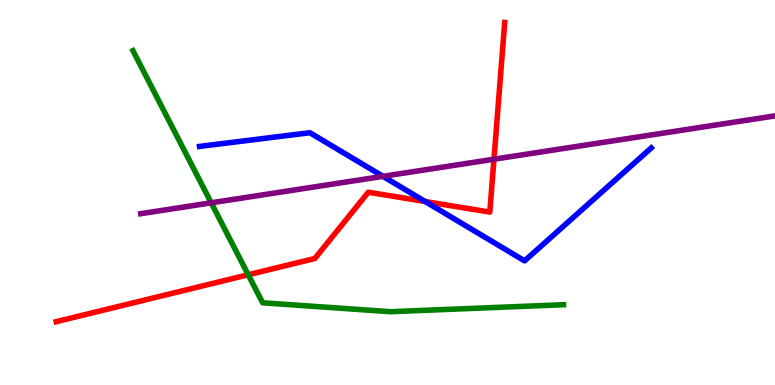[{'lines': ['blue', 'red'], 'intersections': [{'x': 5.49, 'y': 4.77}]}, {'lines': ['green', 'red'], 'intersections': [{'x': 3.2, 'y': 2.86}]}, {'lines': ['purple', 'red'], 'intersections': [{'x': 6.37, 'y': 5.86}]}, {'lines': ['blue', 'green'], 'intersections': []}, {'lines': ['blue', 'purple'], 'intersections': [{'x': 4.94, 'y': 5.42}]}, {'lines': ['green', 'purple'], 'intersections': [{'x': 2.73, 'y': 4.73}]}]